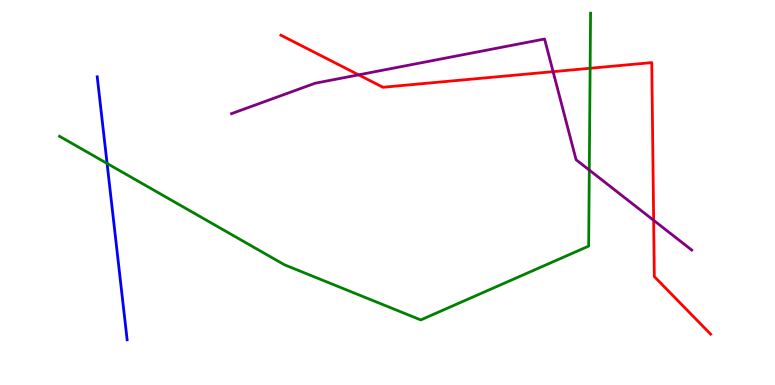[{'lines': ['blue', 'red'], 'intersections': []}, {'lines': ['green', 'red'], 'intersections': [{'x': 7.61, 'y': 8.23}]}, {'lines': ['purple', 'red'], 'intersections': [{'x': 4.63, 'y': 8.06}, {'x': 7.14, 'y': 8.14}, {'x': 8.43, 'y': 4.28}]}, {'lines': ['blue', 'green'], 'intersections': [{'x': 1.38, 'y': 5.75}]}, {'lines': ['blue', 'purple'], 'intersections': []}, {'lines': ['green', 'purple'], 'intersections': [{'x': 7.6, 'y': 5.58}]}]